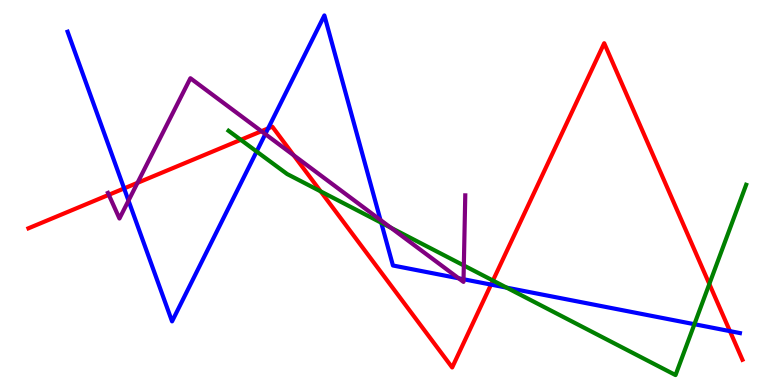[{'lines': ['blue', 'red'], 'intersections': [{'x': 1.6, 'y': 5.11}, {'x': 3.46, 'y': 6.66}, {'x': 6.34, 'y': 2.61}, {'x': 9.42, 'y': 1.4}]}, {'lines': ['green', 'red'], 'intersections': [{'x': 3.11, 'y': 6.37}, {'x': 4.14, 'y': 5.03}, {'x': 6.36, 'y': 2.71}, {'x': 9.15, 'y': 2.62}]}, {'lines': ['purple', 'red'], 'intersections': [{'x': 1.4, 'y': 4.94}, {'x': 1.77, 'y': 5.25}, {'x': 3.37, 'y': 6.59}, {'x': 3.79, 'y': 5.97}]}, {'lines': ['blue', 'green'], 'intersections': [{'x': 3.31, 'y': 6.06}, {'x': 4.92, 'y': 4.22}, {'x': 6.54, 'y': 2.53}, {'x': 8.96, 'y': 1.58}]}, {'lines': ['blue', 'purple'], 'intersections': [{'x': 1.66, 'y': 4.79}, {'x': 3.42, 'y': 6.52}, {'x': 4.91, 'y': 4.29}, {'x': 5.92, 'y': 2.77}, {'x': 5.98, 'y': 2.75}]}, {'lines': ['green', 'purple'], 'intersections': [{'x': 5.04, 'y': 4.09}, {'x': 5.98, 'y': 3.1}]}]